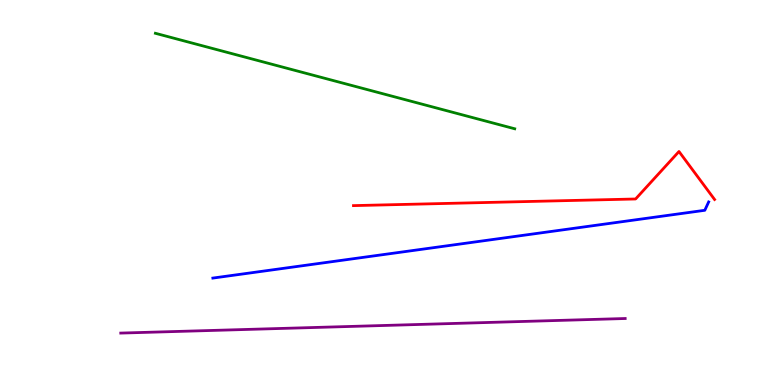[{'lines': ['blue', 'red'], 'intersections': []}, {'lines': ['green', 'red'], 'intersections': []}, {'lines': ['purple', 'red'], 'intersections': []}, {'lines': ['blue', 'green'], 'intersections': []}, {'lines': ['blue', 'purple'], 'intersections': []}, {'lines': ['green', 'purple'], 'intersections': []}]